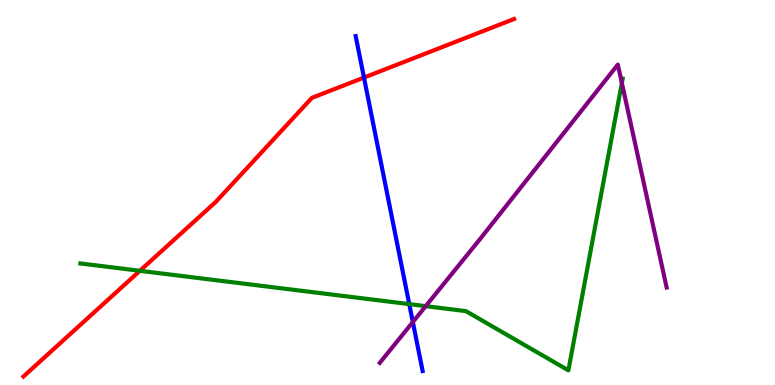[{'lines': ['blue', 'red'], 'intersections': [{'x': 4.7, 'y': 7.99}]}, {'lines': ['green', 'red'], 'intersections': [{'x': 1.81, 'y': 2.97}]}, {'lines': ['purple', 'red'], 'intersections': []}, {'lines': ['blue', 'green'], 'intersections': [{'x': 5.28, 'y': 2.1}]}, {'lines': ['blue', 'purple'], 'intersections': [{'x': 5.33, 'y': 1.64}]}, {'lines': ['green', 'purple'], 'intersections': [{'x': 5.49, 'y': 2.05}, {'x': 8.02, 'y': 7.84}]}]